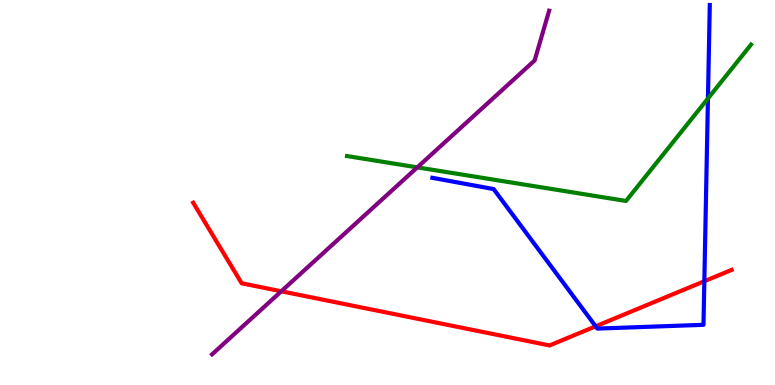[{'lines': ['blue', 'red'], 'intersections': [{'x': 7.69, 'y': 1.52}, {'x': 9.09, 'y': 2.7}]}, {'lines': ['green', 'red'], 'intersections': []}, {'lines': ['purple', 'red'], 'intersections': [{'x': 3.63, 'y': 2.43}]}, {'lines': ['blue', 'green'], 'intersections': [{'x': 9.13, 'y': 7.44}]}, {'lines': ['blue', 'purple'], 'intersections': []}, {'lines': ['green', 'purple'], 'intersections': [{'x': 5.38, 'y': 5.65}]}]